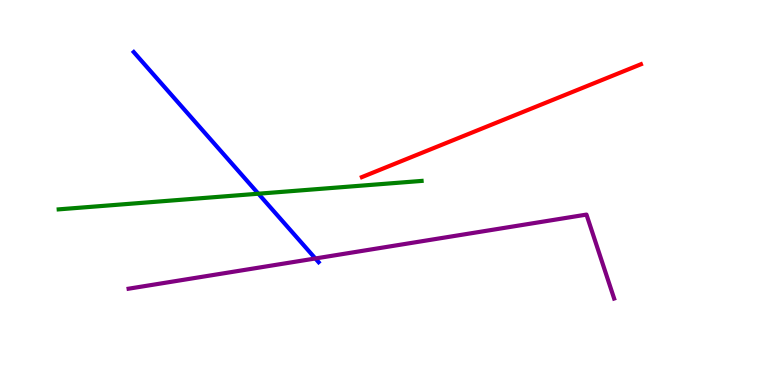[{'lines': ['blue', 'red'], 'intersections': []}, {'lines': ['green', 'red'], 'intersections': []}, {'lines': ['purple', 'red'], 'intersections': []}, {'lines': ['blue', 'green'], 'intersections': [{'x': 3.33, 'y': 4.97}]}, {'lines': ['blue', 'purple'], 'intersections': [{'x': 4.07, 'y': 3.29}]}, {'lines': ['green', 'purple'], 'intersections': []}]